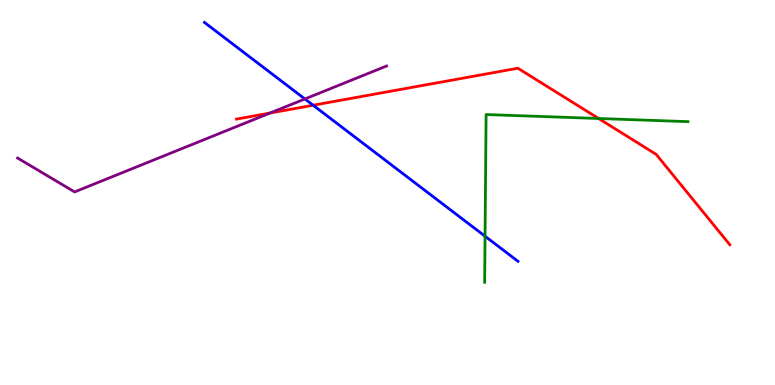[{'lines': ['blue', 'red'], 'intersections': [{'x': 4.04, 'y': 7.27}]}, {'lines': ['green', 'red'], 'intersections': [{'x': 7.72, 'y': 6.92}]}, {'lines': ['purple', 'red'], 'intersections': [{'x': 3.48, 'y': 7.06}]}, {'lines': ['blue', 'green'], 'intersections': [{'x': 6.26, 'y': 3.86}]}, {'lines': ['blue', 'purple'], 'intersections': [{'x': 3.93, 'y': 7.43}]}, {'lines': ['green', 'purple'], 'intersections': []}]